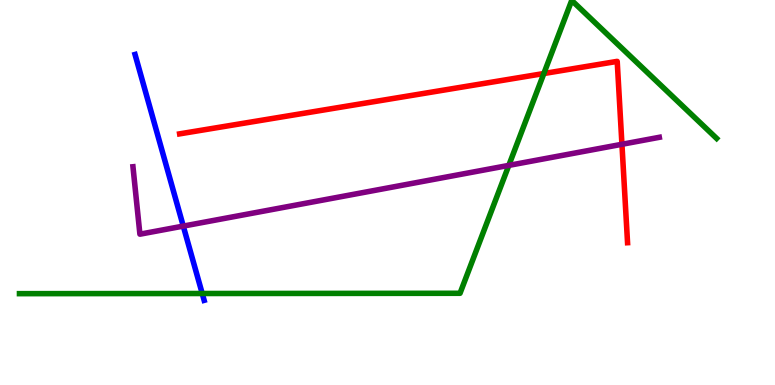[{'lines': ['blue', 'red'], 'intersections': []}, {'lines': ['green', 'red'], 'intersections': [{'x': 7.02, 'y': 8.09}]}, {'lines': ['purple', 'red'], 'intersections': [{'x': 8.02, 'y': 6.25}]}, {'lines': ['blue', 'green'], 'intersections': [{'x': 2.61, 'y': 2.38}]}, {'lines': ['blue', 'purple'], 'intersections': [{'x': 2.36, 'y': 4.13}]}, {'lines': ['green', 'purple'], 'intersections': [{'x': 6.57, 'y': 5.7}]}]